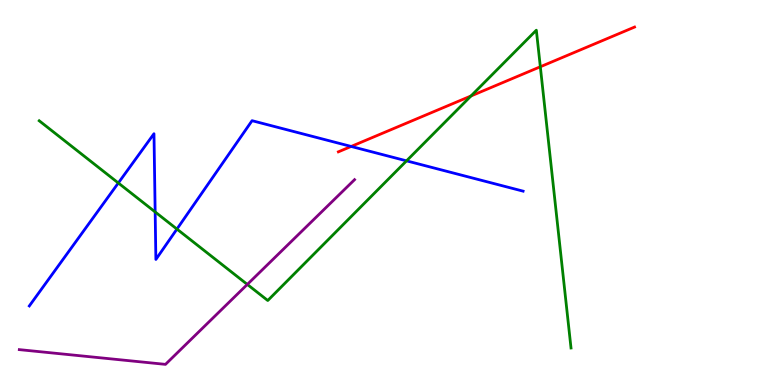[{'lines': ['blue', 'red'], 'intersections': [{'x': 4.53, 'y': 6.2}]}, {'lines': ['green', 'red'], 'intersections': [{'x': 6.08, 'y': 7.51}, {'x': 6.97, 'y': 8.27}]}, {'lines': ['purple', 'red'], 'intersections': []}, {'lines': ['blue', 'green'], 'intersections': [{'x': 1.53, 'y': 5.25}, {'x': 2.0, 'y': 4.49}, {'x': 2.28, 'y': 4.05}, {'x': 5.25, 'y': 5.82}]}, {'lines': ['blue', 'purple'], 'intersections': []}, {'lines': ['green', 'purple'], 'intersections': [{'x': 3.19, 'y': 2.61}]}]